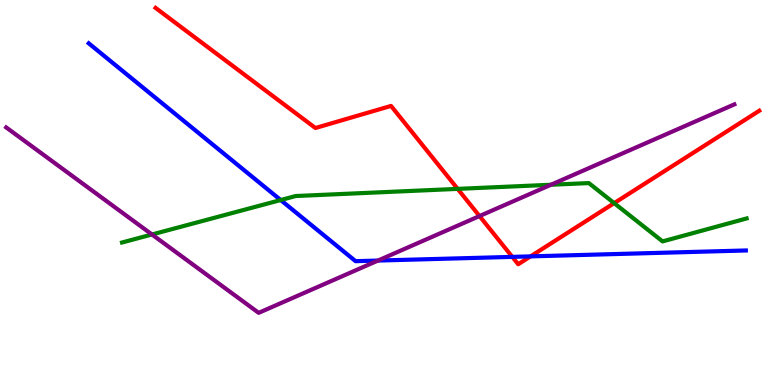[{'lines': ['blue', 'red'], 'intersections': [{'x': 6.61, 'y': 3.33}, {'x': 6.85, 'y': 3.34}]}, {'lines': ['green', 'red'], 'intersections': [{'x': 5.91, 'y': 5.09}, {'x': 7.92, 'y': 4.72}]}, {'lines': ['purple', 'red'], 'intersections': [{'x': 6.19, 'y': 4.39}]}, {'lines': ['blue', 'green'], 'intersections': [{'x': 3.62, 'y': 4.8}]}, {'lines': ['blue', 'purple'], 'intersections': [{'x': 4.88, 'y': 3.23}]}, {'lines': ['green', 'purple'], 'intersections': [{'x': 1.96, 'y': 3.91}, {'x': 7.11, 'y': 5.2}]}]